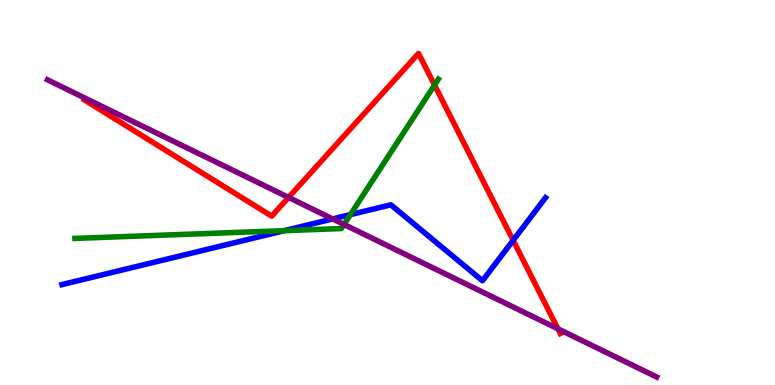[{'lines': ['blue', 'red'], 'intersections': [{'x': 6.62, 'y': 3.76}]}, {'lines': ['green', 'red'], 'intersections': [{'x': 5.61, 'y': 7.79}]}, {'lines': ['purple', 'red'], 'intersections': [{'x': 3.72, 'y': 4.87}, {'x': 7.2, 'y': 1.46}]}, {'lines': ['blue', 'green'], 'intersections': [{'x': 3.67, 'y': 4.01}, {'x': 4.52, 'y': 4.43}]}, {'lines': ['blue', 'purple'], 'intersections': [{'x': 4.29, 'y': 4.31}]}, {'lines': ['green', 'purple'], 'intersections': [{'x': 4.44, 'y': 4.17}]}]